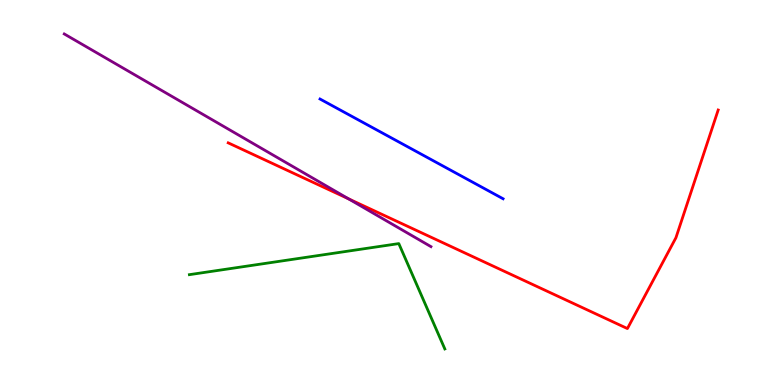[{'lines': ['blue', 'red'], 'intersections': []}, {'lines': ['green', 'red'], 'intersections': []}, {'lines': ['purple', 'red'], 'intersections': [{'x': 4.5, 'y': 4.84}]}, {'lines': ['blue', 'green'], 'intersections': []}, {'lines': ['blue', 'purple'], 'intersections': []}, {'lines': ['green', 'purple'], 'intersections': []}]